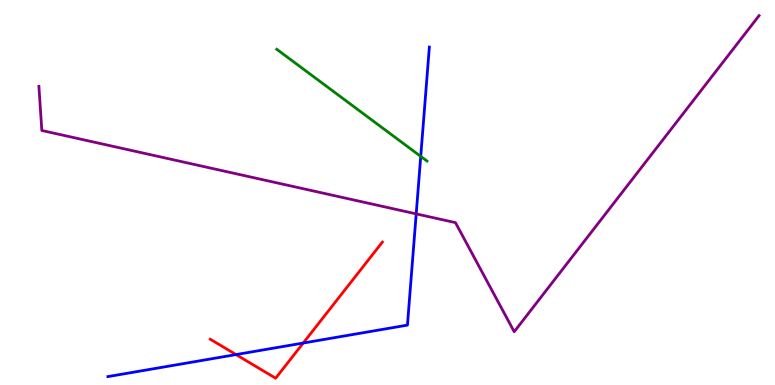[{'lines': ['blue', 'red'], 'intersections': [{'x': 3.05, 'y': 0.79}, {'x': 3.91, 'y': 1.09}]}, {'lines': ['green', 'red'], 'intersections': []}, {'lines': ['purple', 'red'], 'intersections': []}, {'lines': ['blue', 'green'], 'intersections': [{'x': 5.43, 'y': 5.94}]}, {'lines': ['blue', 'purple'], 'intersections': [{'x': 5.37, 'y': 4.44}]}, {'lines': ['green', 'purple'], 'intersections': []}]